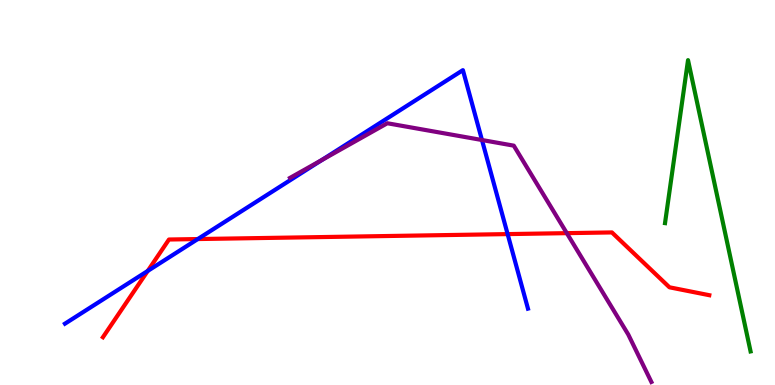[{'lines': ['blue', 'red'], 'intersections': [{'x': 1.91, 'y': 2.96}, {'x': 2.55, 'y': 3.79}, {'x': 6.55, 'y': 3.92}]}, {'lines': ['green', 'red'], 'intersections': []}, {'lines': ['purple', 'red'], 'intersections': [{'x': 7.31, 'y': 3.94}]}, {'lines': ['blue', 'green'], 'intersections': []}, {'lines': ['blue', 'purple'], 'intersections': [{'x': 4.15, 'y': 5.84}, {'x': 6.22, 'y': 6.36}]}, {'lines': ['green', 'purple'], 'intersections': []}]